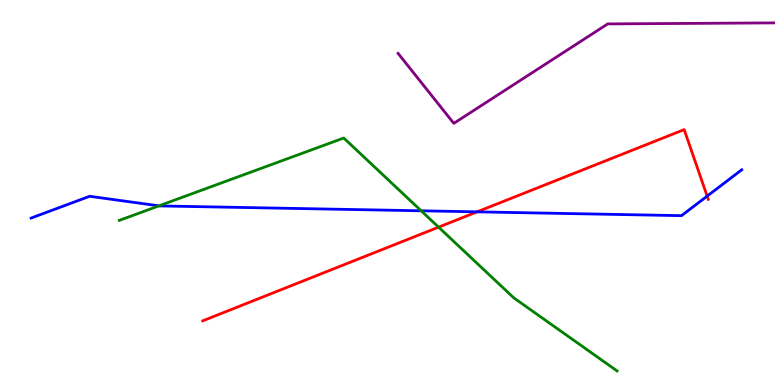[{'lines': ['blue', 'red'], 'intersections': [{'x': 6.16, 'y': 4.5}, {'x': 9.12, 'y': 4.91}]}, {'lines': ['green', 'red'], 'intersections': [{'x': 5.66, 'y': 4.1}]}, {'lines': ['purple', 'red'], 'intersections': []}, {'lines': ['blue', 'green'], 'intersections': [{'x': 2.05, 'y': 4.65}, {'x': 5.43, 'y': 4.52}]}, {'lines': ['blue', 'purple'], 'intersections': []}, {'lines': ['green', 'purple'], 'intersections': []}]